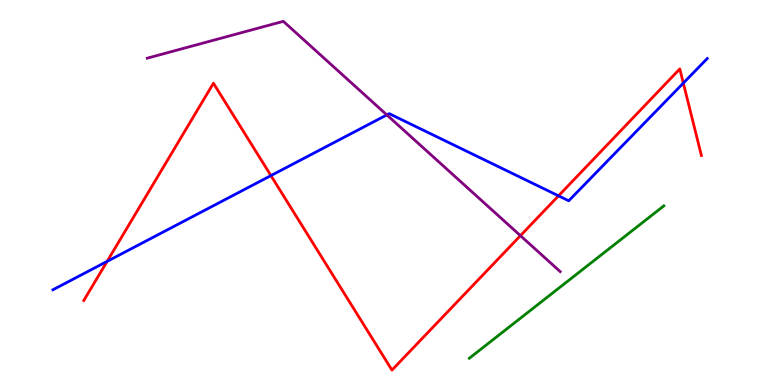[{'lines': ['blue', 'red'], 'intersections': [{'x': 1.38, 'y': 3.21}, {'x': 3.5, 'y': 5.44}, {'x': 7.21, 'y': 4.91}, {'x': 8.82, 'y': 7.84}]}, {'lines': ['green', 'red'], 'intersections': []}, {'lines': ['purple', 'red'], 'intersections': [{'x': 6.72, 'y': 3.88}]}, {'lines': ['blue', 'green'], 'intersections': []}, {'lines': ['blue', 'purple'], 'intersections': [{'x': 4.99, 'y': 7.02}]}, {'lines': ['green', 'purple'], 'intersections': []}]